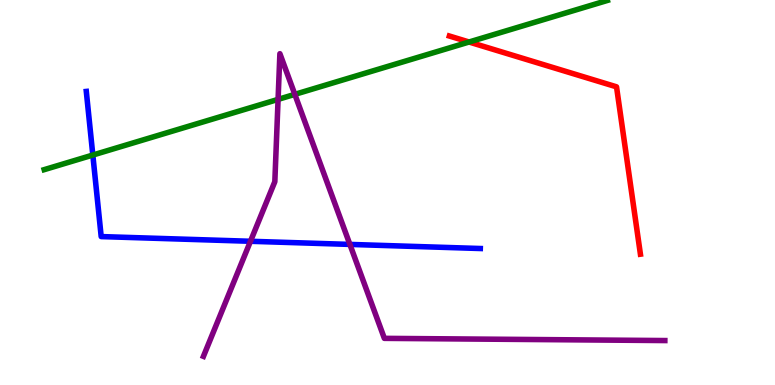[{'lines': ['blue', 'red'], 'intersections': []}, {'lines': ['green', 'red'], 'intersections': [{'x': 6.05, 'y': 8.91}]}, {'lines': ['purple', 'red'], 'intersections': []}, {'lines': ['blue', 'green'], 'intersections': [{'x': 1.2, 'y': 5.97}]}, {'lines': ['blue', 'purple'], 'intersections': [{'x': 3.23, 'y': 3.73}, {'x': 4.51, 'y': 3.65}]}, {'lines': ['green', 'purple'], 'intersections': [{'x': 3.59, 'y': 7.42}, {'x': 3.8, 'y': 7.55}]}]